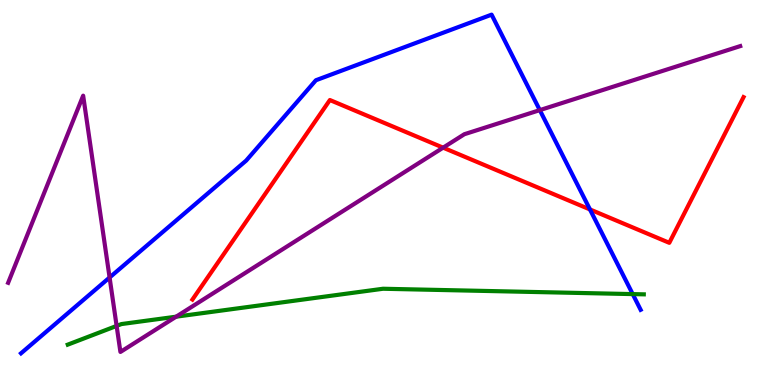[{'lines': ['blue', 'red'], 'intersections': [{'x': 7.61, 'y': 4.56}]}, {'lines': ['green', 'red'], 'intersections': []}, {'lines': ['purple', 'red'], 'intersections': [{'x': 5.72, 'y': 6.16}]}, {'lines': ['blue', 'green'], 'intersections': [{'x': 8.16, 'y': 2.36}]}, {'lines': ['blue', 'purple'], 'intersections': [{'x': 1.41, 'y': 2.79}, {'x': 6.97, 'y': 7.14}]}, {'lines': ['green', 'purple'], 'intersections': [{'x': 1.5, 'y': 1.53}, {'x': 2.27, 'y': 1.77}]}]